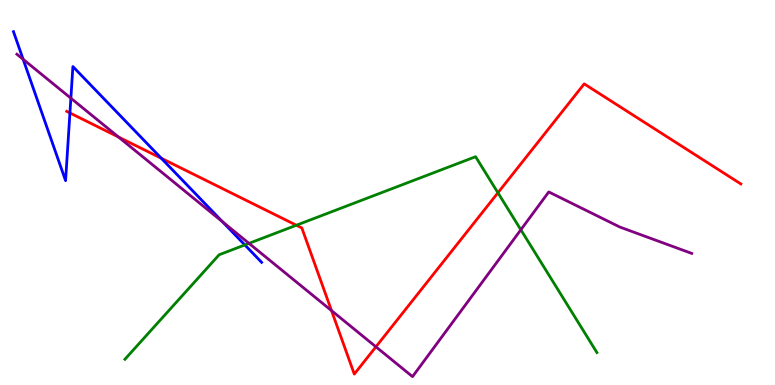[{'lines': ['blue', 'red'], 'intersections': [{'x': 0.902, 'y': 7.07}, {'x': 2.08, 'y': 5.89}]}, {'lines': ['green', 'red'], 'intersections': [{'x': 3.82, 'y': 4.15}, {'x': 6.42, 'y': 4.99}]}, {'lines': ['purple', 'red'], 'intersections': [{'x': 1.53, 'y': 6.44}, {'x': 4.28, 'y': 1.93}, {'x': 4.85, 'y': 0.992}]}, {'lines': ['blue', 'green'], 'intersections': [{'x': 3.16, 'y': 3.64}]}, {'lines': ['blue', 'purple'], 'intersections': [{'x': 0.299, 'y': 8.46}, {'x': 0.914, 'y': 7.45}, {'x': 2.87, 'y': 4.24}]}, {'lines': ['green', 'purple'], 'intersections': [{'x': 3.21, 'y': 3.68}, {'x': 6.72, 'y': 4.03}]}]